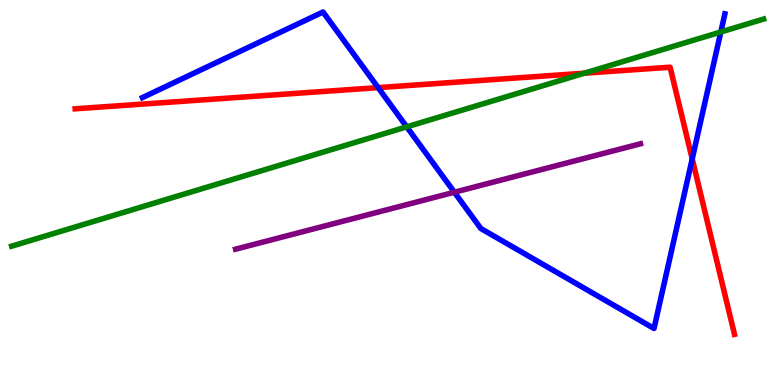[{'lines': ['blue', 'red'], 'intersections': [{'x': 4.88, 'y': 7.72}, {'x': 8.93, 'y': 5.87}]}, {'lines': ['green', 'red'], 'intersections': [{'x': 7.54, 'y': 8.1}]}, {'lines': ['purple', 'red'], 'intersections': []}, {'lines': ['blue', 'green'], 'intersections': [{'x': 5.25, 'y': 6.71}, {'x': 9.3, 'y': 9.17}]}, {'lines': ['blue', 'purple'], 'intersections': [{'x': 5.86, 'y': 5.01}]}, {'lines': ['green', 'purple'], 'intersections': []}]